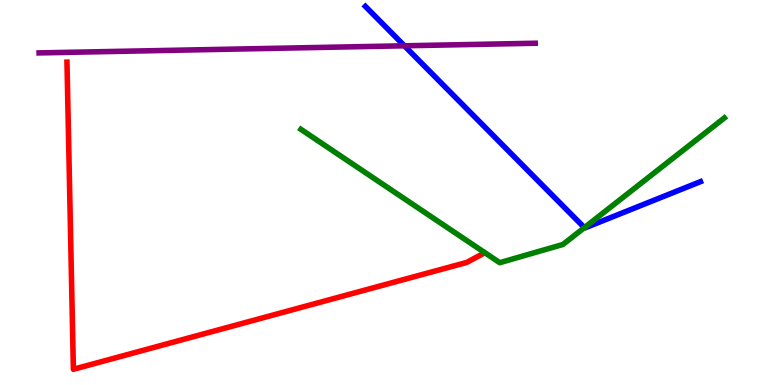[{'lines': ['blue', 'red'], 'intersections': []}, {'lines': ['green', 'red'], 'intersections': []}, {'lines': ['purple', 'red'], 'intersections': []}, {'lines': ['blue', 'green'], 'intersections': [{'x': 7.54, 'y': 4.09}]}, {'lines': ['blue', 'purple'], 'intersections': [{'x': 5.22, 'y': 8.81}]}, {'lines': ['green', 'purple'], 'intersections': []}]